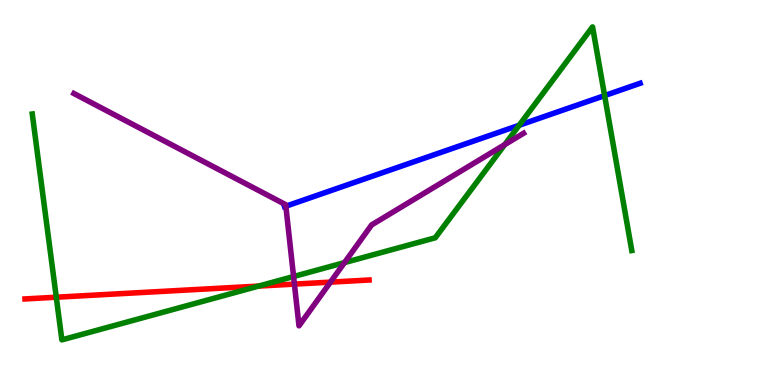[{'lines': ['blue', 'red'], 'intersections': []}, {'lines': ['green', 'red'], 'intersections': [{'x': 0.726, 'y': 2.28}, {'x': 3.34, 'y': 2.57}]}, {'lines': ['purple', 'red'], 'intersections': [{'x': 3.8, 'y': 2.62}, {'x': 4.26, 'y': 2.67}]}, {'lines': ['blue', 'green'], 'intersections': [{'x': 6.7, 'y': 6.75}, {'x': 7.8, 'y': 7.52}]}, {'lines': ['blue', 'purple'], 'intersections': [{'x': 3.69, 'y': 4.64}]}, {'lines': ['green', 'purple'], 'intersections': [{'x': 3.79, 'y': 2.82}, {'x': 4.45, 'y': 3.18}, {'x': 6.51, 'y': 6.24}]}]